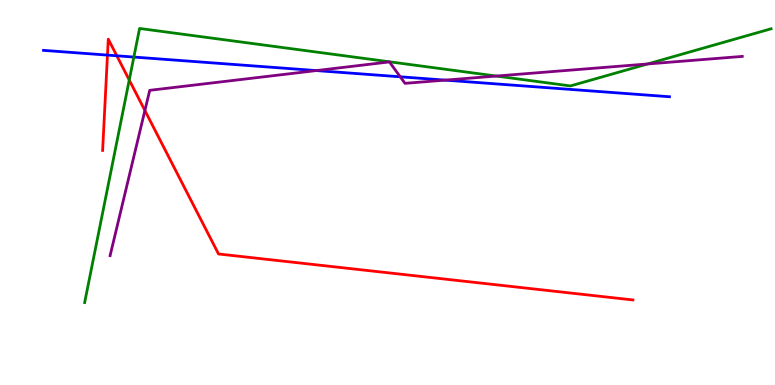[{'lines': ['blue', 'red'], 'intersections': [{'x': 1.39, 'y': 8.57}, {'x': 1.51, 'y': 8.55}]}, {'lines': ['green', 'red'], 'intersections': [{'x': 1.67, 'y': 7.92}]}, {'lines': ['purple', 'red'], 'intersections': [{'x': 1.87, 'y': 7.13}]}, {'lines': ['blue', 'green'], 'intersections': [{'x': 1.73, 'y': 8.52}]}, {'lines': ['blue', 'purple'], 'intersections': [{'x': 4.08, 'y': 8.17}, {'x': 5.16, 'y': 8.01}, {'x': 5.74, 'y': 7.92}]}, {'lines': ['green', 'purple'], 'intersections': [{'x': 6.4, 'y': 8.02}, {'x': 8.36, 'y': 8.34}]}]